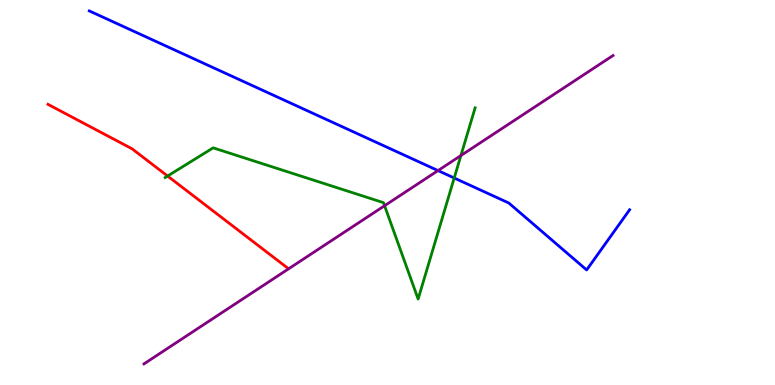[{'lines': ['blue', 'red'], 'intersections': []}, {'lines': ['green', 'red'], 'intersections': [{'x': 2.16, 'y': 5.43}]}, {'lines': ['purple', 'red'], 'intersections': []}, {'lines': ['blue', 'green'], 'intersections': [{'x': 5.86, 'y': 5.38}]}, {'lines': ['blue', 'purple'], 'intersections': [{'x': 5.65, 'y': 5.57}]}, {'lines': ['green', 'purple'], 'intersections': [{'x': 4.96, 'y': 4.66}, {'x': 5.95, 'y': 5.96}]}]